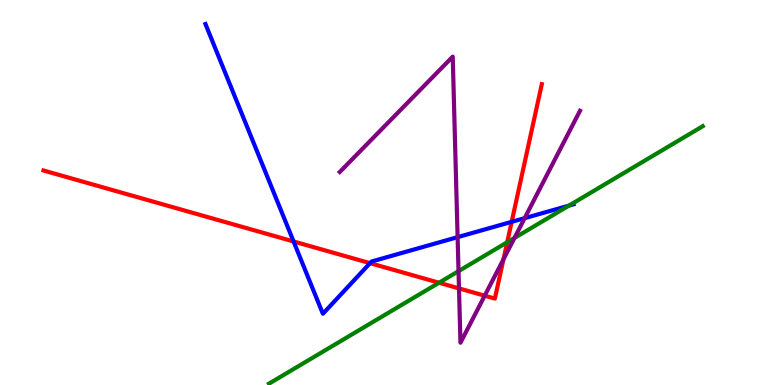[{'lines': ['blue', 'red'], 'intersections': [{'x': 3.79, 'y': 3.73}, {'x': 4.77, 'y': 3.16}, {'x': 6.6, 'y': 4.24}]}, {'lines': ['green', 'red'], 'intersections': [{'x': 5.66, 'y': 2.66}, {'x': 6.54, 'y': 3.71}]}, {'lines': ['purple', 'red'], 'intersections': [{'x': 5.92, 'y': 2.51}, {'x': 6.25, 'y': 2.32}, {'x': 6.5, 'y': 3.27}]}, {'lines': ['blue', 'green'], 'intersections': [{'x': 7.34, 'y': 4.66}]}, {'lines': ['blue', 'purple'], 'intersections': [{'x': 5.9, 'y': 3.84}, {'x': 6.77, 'y': 4.33}]}, {'lines': ['green', 'purple'], 'intersections': [{'x': 5.92, 'y': 2.96}, {'x': 6.64, 'y': 3.82}]}]